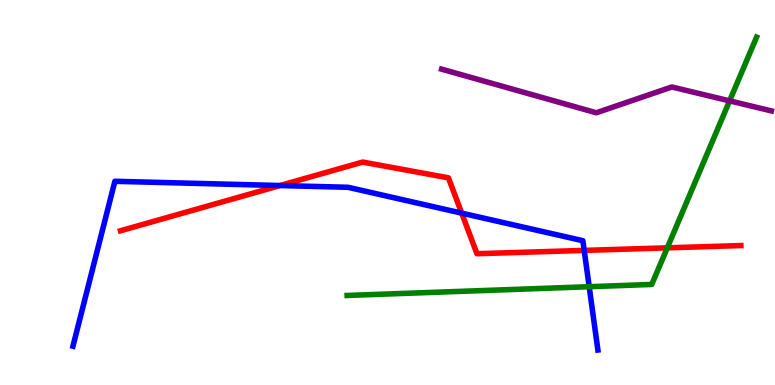[{'lines': ['blue', 'red'], 'intersections': [{'x': 3.61, 'y': 5.18}, {'x': 5.96, 'y': 4.46}, {'x': 7.54, 'y': 3.5}]}, {'lines': ['green', 'red'], 'intersections': [{'x': 8.61, 'y': 3.56}]}, {'lines': ['purple', 'red'], 'intersections': []}, {'lines': ['blue', 'green'], 'intersections': [{'x': 7.6, 'y': 2.55}]}, {'lines': ['blue', 'purple'], 'intersections': []}, {'lines': ['green', 'purple'], 'intersections': [{'x': 9.41, 'y': 7.38}]}]